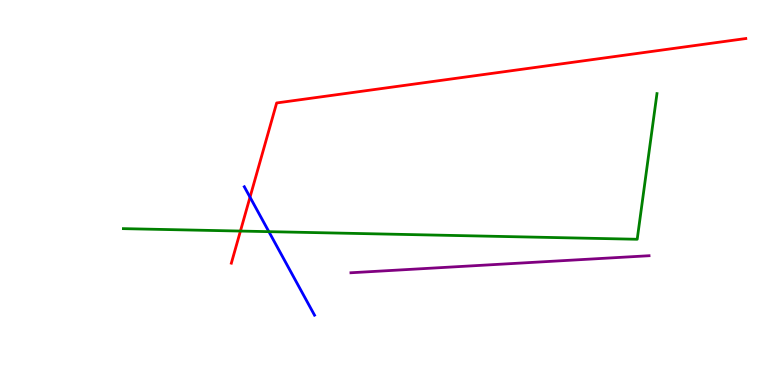[{'lines': ['blue', 'red'], 'intersections': [{'x': 3.23, 'y': 4.88}]}, {'lines': ['green', 'red'], 'intersections': [{'x': 3.1, 'y': 4.0}]}, {'lines': ['purple', 'red'], 'intersections': []}, {'lines': ['blue', 'green'], 'intersections': [{'x': 3.47, 'y': 3.98}]}, {'lines': ['blue', 'purple'], 'intersections': []}, {'lines': ['green', 'purple'], 'intersections': []}]